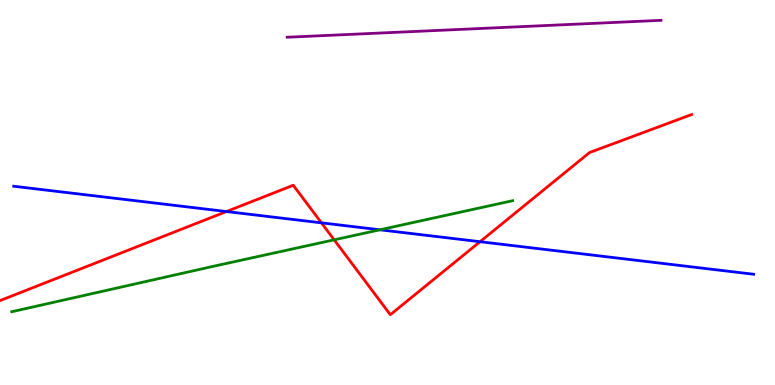[{'lines': ['blue', 'red'], 'intersections': [{'x': 2.92, 'y': 4.51}, {'x': 4.15, 'y': 4.21}, {'x': 6.19, 'y': 3.72}]}, {'lines': ['green', 'red'], 'intersections': [{'x': 4.31, 'y': 3.77}]}, {'lines': ['purple', 'red'], 'intersections': []}, {'lines': ['blue', 'green'], 'intersections': [{'x': 4.9, 'y': 4.03}]}, {'lines': ['blue', 'purple'], 'intersections': []}, {'lines': ['green', 'purple'], 'intersections': []}]